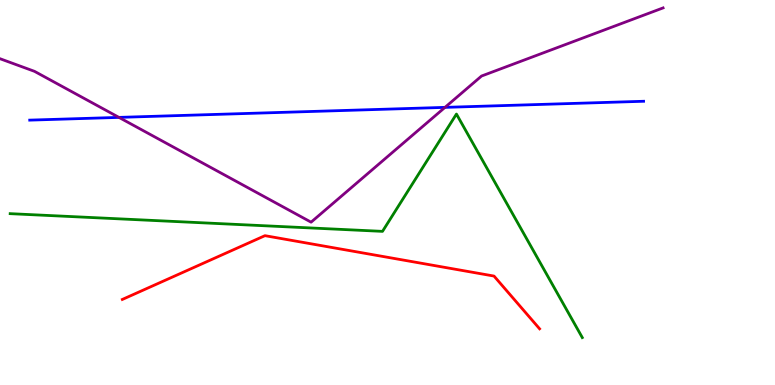[{'lines': ['blue', 'red'], 'intersections': []}, {'lines': ['green', 'red'], 'intersections': []}, {'lines': ['purple', 'red'], 'intersections': []}, {'lines': ['blue', 'green'], 'intersections': []}, {'lines': ['blue', 'purple'], 'intersections': [{'x': 1.53, 'y': 6.95}, {'x': 5.74, 'y': 7.21}]}, {'lines': ['green', 'purple'], 'intersections': []}]